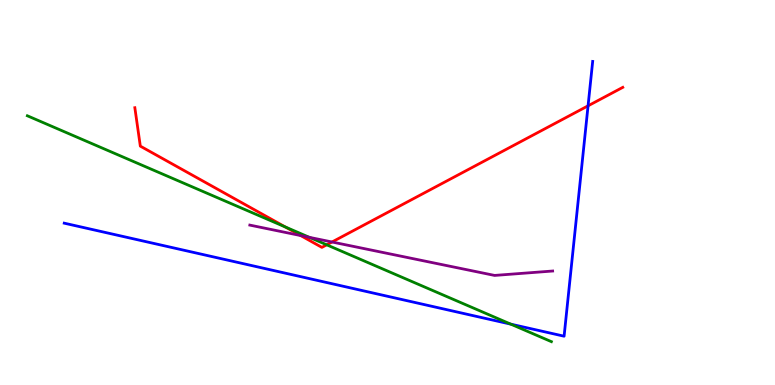[{'lines': ['blue', 'red'], 'intersections': [{'x': 7.59, 'y': 7.25}]}, {'lines': ['green', 'red'], 'intersections': [{'x': 3.68, 'y': 4.11}, {'x': 4.22, 'y': 3.64}]}, {'lines': ['purple', 'red'], 'intersections': [{'x': 3.88, 'y': 3.88}, {'x': 4.28, 'y': 3.71}]}, {'lines': ['blue', 'green'], 'intersections': [{'x': 6.59, 'y': 1.58}]}, {'lines': ['blue', 'purple'], 'intersections': []}, {'lines': ['green', 'purple'], 'intersections': [{'x': 3.99, 'y': 3.84}]}]